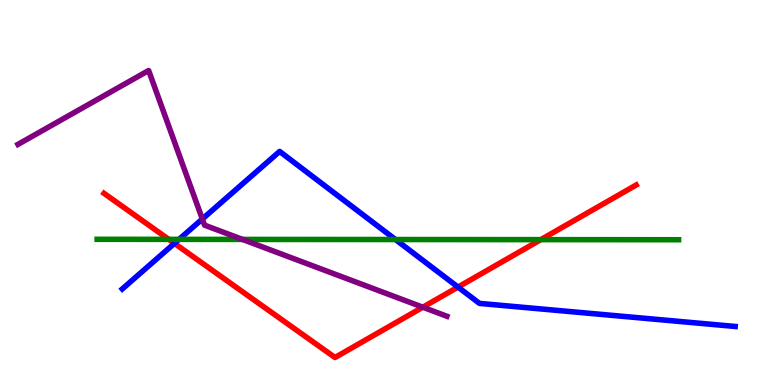[{'lines': ['blue', 'red'], 'intersections': [{'x': 2.25, 'y': 3.68}, {'x': 5.91, 'y': 2.54}]}, {'lines': ['green', 'red'], 'intersections': [{'x': 2.18, 'y': 3.78}, {'x': 6.98, 'y': 3.78}]}, {'lines': ['purple', 'red'], 'intersections': [{'x': 5.46, 'y': 2.02}]}, {'lines': ['blue', 'green'], 'intersections': [{'x': 2.31, 'y': 3.78}, {'x': 5.1, 'y': 3.78}]}, {'lines': ['blue', 'purple'], 'intersections': [{'x': 2.61, 'y': 4.31}]}, {'lines': ['green', 'purple'], 'intersections': [{'x': 3.13, 'y': 3.78}]}]